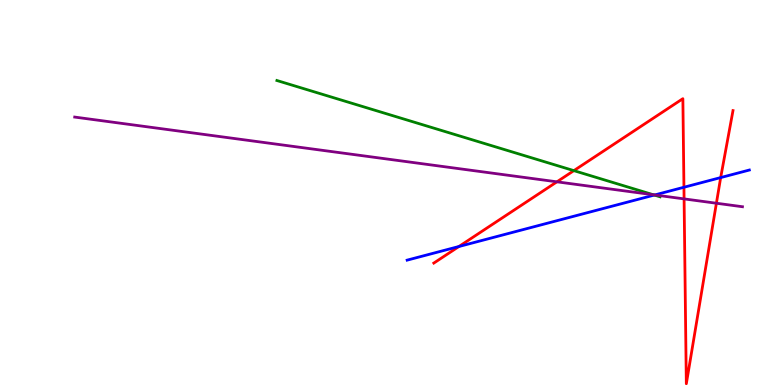[{'lines': ['blue', 'red'], 'intersections': [{'x': 5.92, 'y': 3.6}, {'x': 8.83, 'y': 5.14}, {'x': 9.3, 'y': 5.39}]}, {'lines': ['green', 'red'], 'intersections': [{'x': 7.4, 'y': 5.57}]}, {'lines': ['purple', 'red'], 'intersections': [{'x': 7.19, 'y': 5.28}, {'x': 8.83, 'y': 4.83}, {'x': 9.24, 'y': 4.72}]}, {'lines': ['blue', 'green'], 'intersections': [{'x': 8.44, 'y': 4.93}]}, {'lines': ['blue', 'purple'], 'intersections': [{'x': 8.45, 'y': 4.94}]}, {'lines': ['green', 'purple'], 'intersections': [{'x': 8.43, 'y': 4.94}]}]